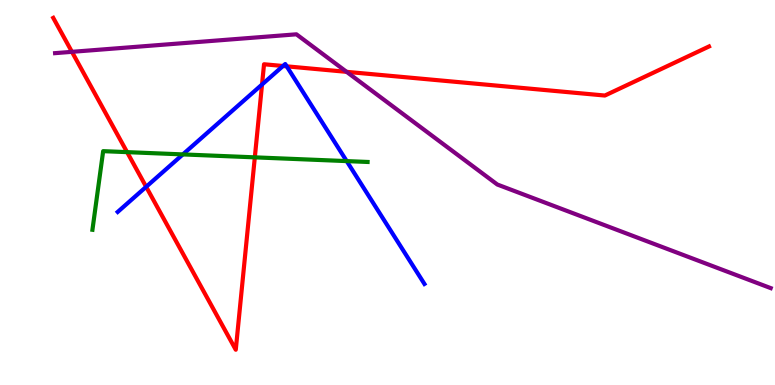[{'lines': ['blue', 'red'], 'intersections': [{'x': 1.89, 'y': 5.15}, {'x': 3.38, 'y': 7.8}, {'x': 3.65, 'y': 8.29}, {'x': 3.7, 'y': 8.28}]}, {'lines': ['green', 'red'], 'intersections': [{'x': 1.64, 'y': 6.05}, {'x': 3.29, 'y': 5.91}]}, {'lines': ['purple', 'red'], 'intersections': [{'x': 0.928, 'y': 8.65}, {'x': 4.47, 'y': 8.13}]}, {'lines': ['blue', 'green'], 'intersections': [{'x': 2.36, 'y': 5.99}, {'x': 4.47, 'y': 5.82}]}, {'lines': ['blue', 'purple'], 'intersections': []}, {'lines': ['green', 'purple'], 'intersections': []}]